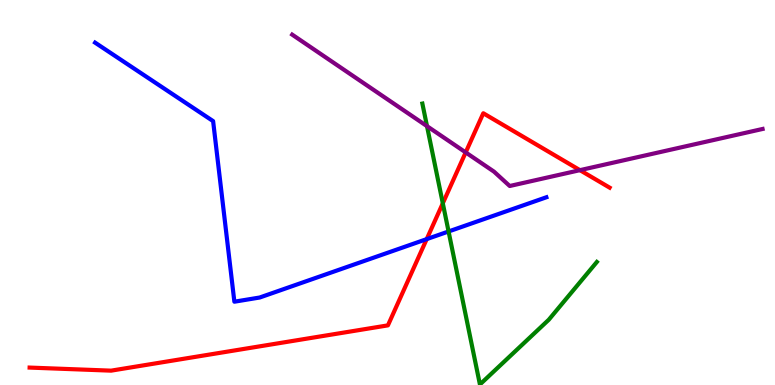[{'lines': ['blue', 'red'], 'intersections': [{'x': 5.51, 'y': 3.79}]}, {'lines': ['green', 'red'], 'intersections': [{'x': 5.71, 'y': 4.72}]}, {'lines': ['purple', 'red'], 'intersections': [{'x': 6.01, 'y': 6.04}, {'x': 7.48, 'y': 5.58}]}, {'lines': ['blue', 'green'], 'intersections': [{'x': 5.79, 'y': 3.99}]}, {'lines': ['blue', 'purple'], 'intersections': []}, {'lines': ['green', 'purple'], 'intersections': [{'x': 5.51, 'y': 6.72}]}]